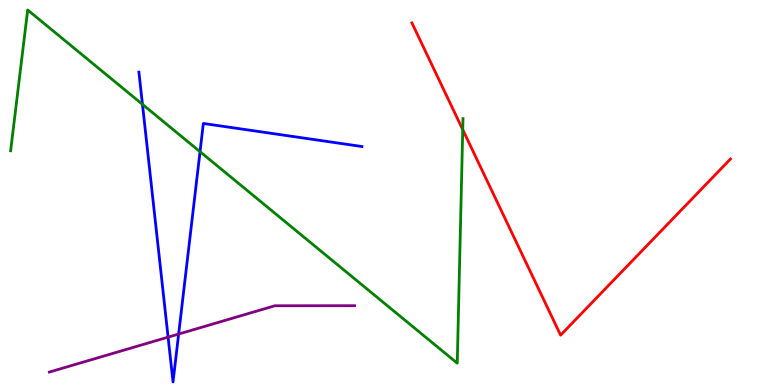[{'lines': ['blue', 'red'], 'intersections': []}, {'lines': ['green', 'red'], 'intersections': [{'x': 5.97, 'y': 6.63}]}, {'lines': ['purple', 'red'], 'intersections': []}, {'lines': ['blue', 'green'], 'intersections': [{'x': 1.84, 'y': 7.29}, {'x': 2.58, 'y': 6.06}]}, {'lines': ['blue', 'purple'], 'intersections': [{'x': 2.17, 'y': 1.24}, {'x': 2.31, 'y': 1.32}]}, {'lines': ['green', 'purple'], 'intersections': []}]